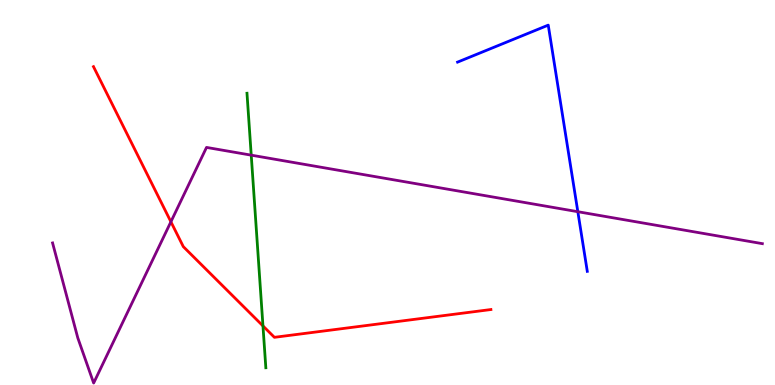[{'lines': ['blue', 'red'], 'intersections': []}, {'lines': ['green', 'red'], 'intersections': [{'x': 3.39, 'y': 1.53}]}, {'lines': ['purple', 'red'], 'intersections': [{'x': 2.21, 'y': 4.24}]}, {'lines': ['blue', 'green'], 'intersections': []}, {'lines': ['blue', 'purple'], 'intersections': [{'x': 7.46, 'y': 4.5}]}, {'lines': ['green', 'purple'], 'intersections': [{'x': 3.24, 'y': 5.97}]}]